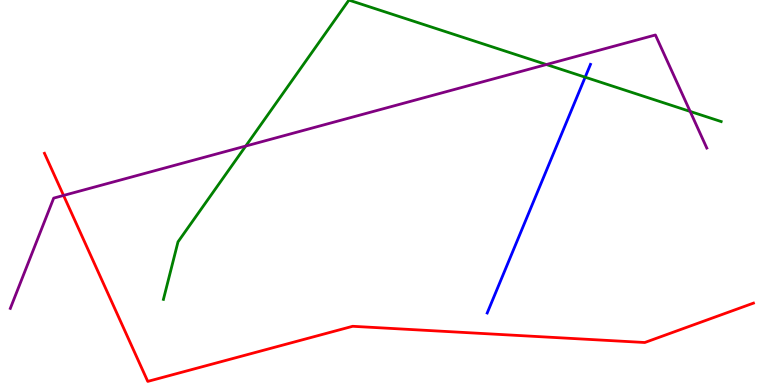[{'lines': ['blue', 'red'], 'intersections': []}, {'lines': ['green', 'red'], 'intersections': []}, {'lines': ['purple', 'red'], 'intersections': [{'x': 0.82, 'y': 4.92}]}, {'lines': ['blue', 'green'], 'intersections': [{'x': 7.55, 'y': 8.0}]}, {'lines': ['blue', 'purple'], 'intersections': []}, {'lines': ['green', 'purple'], 'intersections': [{'x': 3.17, 'y': 6.21}, {'x': 7.05, 'y': 8.32}, {'x': 8.91, 'y': 7.11}]}]